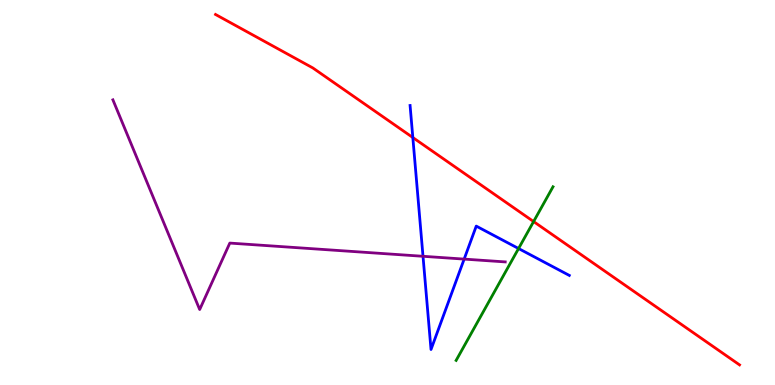[{'lines': ['blue', 'red'], 'intersections': [{'x': 5.33, 'y': 6.43}]}, {'lines': ['green', 'red'], 'intersections': [{'x': 6.89, 'y': 4.25}]}, {'lines': ['purple', 'red'], 'intersections': []}, {'lines': ['blue', 'green'], 'intersections': [{'x': 6.69, 'y': 3.54}]}, {'lines': ['blue', 'purple'], 'intersections': [{'x': 5.46, 'y': 3.34}, {'x': 5.99, 'y': 3.27}]}, {'lines': ['green', 'purple'], 'intersections': []}]